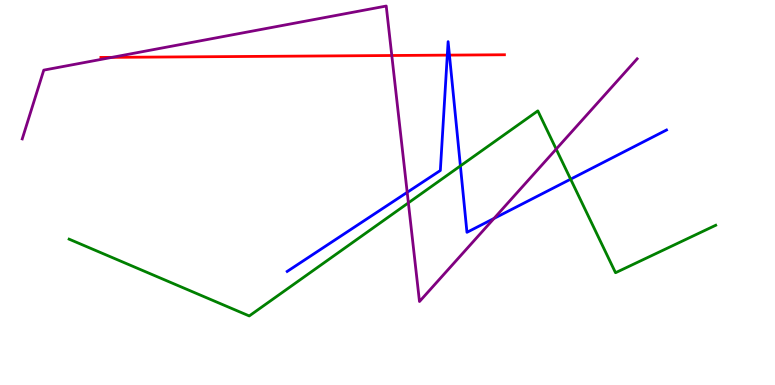[{'lines': ['blue', 'red'], 'intersections': [{'x': 5.77, 'y': 8.57}, {'x': 5.8, 'y': 8.57}]}, {'lines': ['green', 'red'], 'intersections': []}, {'lines': ['purple', 'red'], 'intersections': [{'x': 1.45, 'y': 8.51}, {'x': 5.06, 'y': 8.56}]}, {'lines': ['blue', 'green'], 'intersections': [{'x': 5.94, 'y': 5.69}, {'x': 7.36, 'y': 5.35}]}, {'lines': ['blue', 'purple'], 'intersections': [{'x': 5.25, 'y': 5.0}, {'x': 6.37, 'y': 4.33}]}, {'lines': ['green', 'purple'], 'intersections': [{'x': 5.27, 'y': 4.73}, {'x': 7.18, 'y': 6.13}]}]